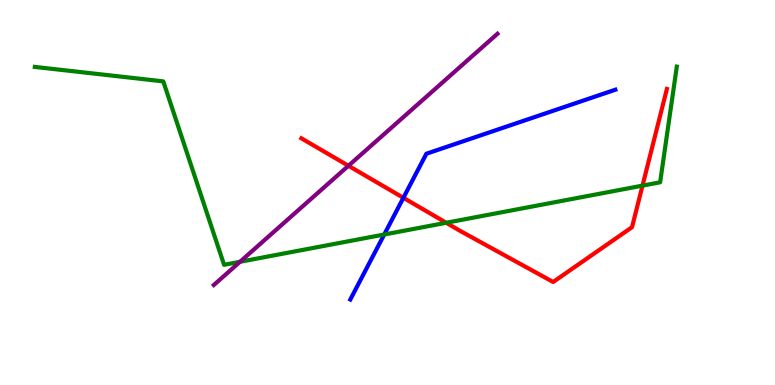[{'lines': ['blue', 'red'], 'intersections': [{'x': 5.21, 'y': 4.86}]}, {'lines': ['green', 'red'], 'intersections': [{'x': 5.76, 'y': 4.21}, {'x': 8.29, 'y': 5.18}]}, {'lines': ['purple', 'red'], 'intersections': [{'x': 4.5, 'y': 5.69}]}, {'lines': ['blue', 'green'], 'intersections': [{'x': 4.96, 'y': 3.91}]}, {'lines': ['blue', 'purple'], 'intersections': []}, {'lines': ['green', 'purple'], 'intersections': [{'x': 3.1, 'y': 3.2}]}]